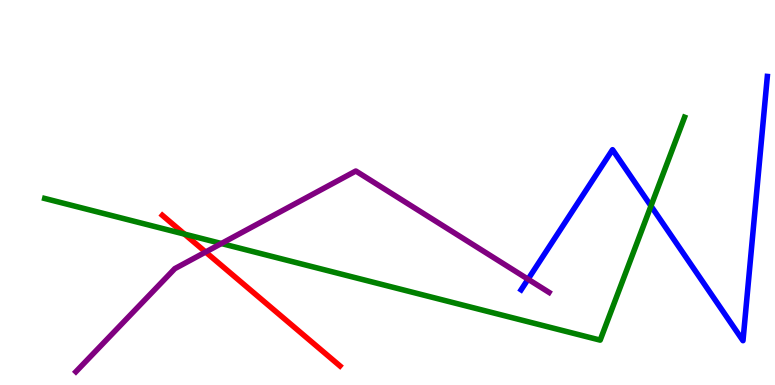[{'lines': ['blue', 'red'], 'intersections': []}, {'lines': ['green', 'red'], 'intersections': [{'x': 2.38, 'y': 3.92}]}, {'lines': ['purple', 'red'], 'intersections': [{'x': 2.65, 'y': 3.45}]}, {'lines': ['blue', 'green'], 'intersections': [{'x': 8.4, 'y': 4.65}]}, {'lines': ['blue', 'purple'], 'intersections': [{'x': 6.81, 'y': 2.75}]}, {'lines': ['green', 'purple'], 'intersections': [{'x': 2.86, 'y': 3.67}]}]